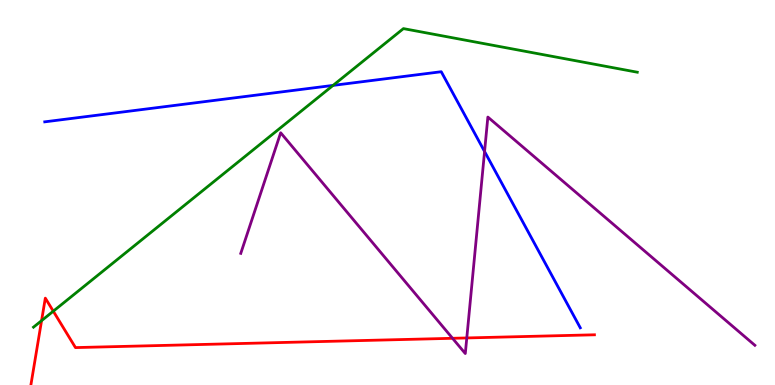[{'lines': ['blue', 'red'], 'intersections': []}, {'lines': ['green', 'red'], 'intersections': [{'x': 0.536, 'y': 1.67}, {'x': 0.688, 'y': 1.92}]}, {'lines': ['purple', 'red'], 'intersections': [{'x': 5.84, 'y': 1.21}, {'x': 6.02, 'y': 1.22}]}, {'lines': ['blue', 'green'], 'intersections': [{'x': 4.3, 'y': 7.78}]}, {'lines': ['blue', 'purple'], 'intersections': [{'x': 6.25, 'y': 6.06}]}, {'lines': ['green', 'purple'], 'intersections': []}]